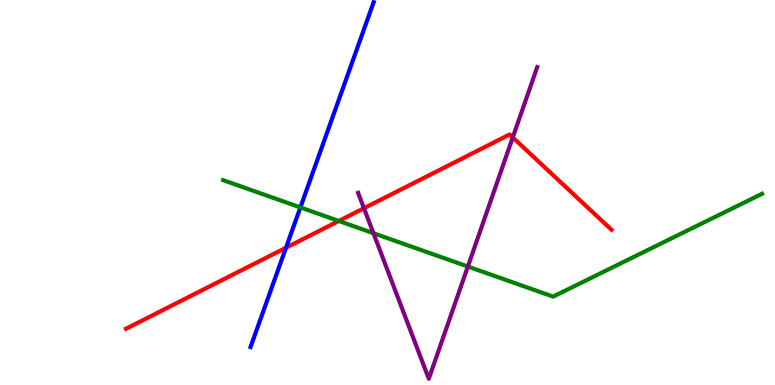[{'lines': ['blue', 'red'], 'intersections': [{'x': 3.69, 'y': 3.57}]}, {'lines': ['green', 'red'], 'intersections': [{'x': 4.37, 'y': 4.26}]}, {'lines': ['purple', 'red'], 'intersections': [{'x': 4.7, 'y': 4.59}, {'x': 6.62, 'y': 6.43}]}, {'lines': ['blue', 'green'], 'intersections': [{'x': 3.88, 'y': 4.61}]}, {'lines': ['blue', 'purple'], 'intersections': []}, {'lines': ['green', 'purple'], 'intersections': [{'x': 4.82, 'y': 3.94}, {'x': 6.04, 'y': 3.08}]}]